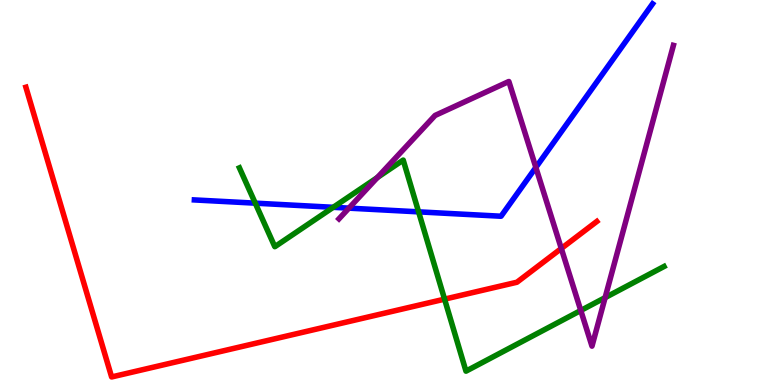[{'lines': ['blue', 'red'], 'intersections': []}, {'lines': ['green', 'red'], 'intersections': [{'x': 5.74, 'y': 2.23}]}, {'lines': ['purple', 'red'], 'intersections': [{'x': 7.24, 'y': 3.55}]}, {'lines': ['blue', 'green'], 'intersections': [{'x': 3.29, 'y': 4.72}, {'x': 4.3, 'y': 4.62}, {'x': 5.4, 'y': 4.5}]}, {'lines': ['blue', 'purple'], 'intersections': [{'x': 4.5, 'y': 4.59}, {'x': 6.91, 'y': 5.65}]}, {'lines': ['green', 'purple'], 'intersections': [{'x': 4.87, 'y': 5.39}, {'x': 7.49, 'y': 1.94}, {'x': 7.81, 'y': 2.27}]}]